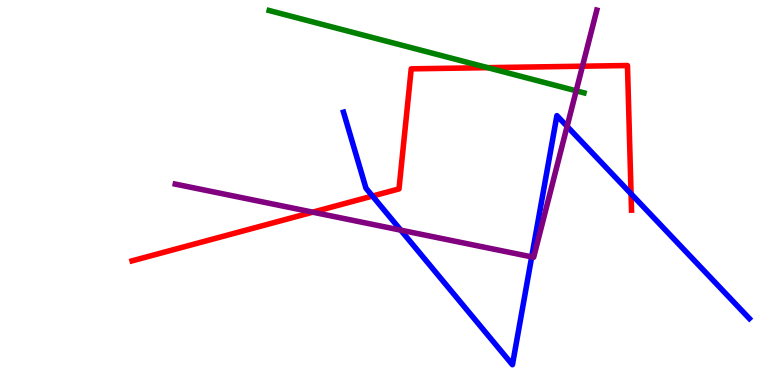[{'lines': ['blue', 'red'], 'intersections': [{'x': 4.81, 'y': 4.91}, {'x': 8.14, 'y': 4.97}]}, {'lines': ['green', 'red'], 'intersections': [{'x': 6.29, 'y': 8.24}]}, {'lines': ['purple', 'red'], 'intersections': [{'x': 4.04, 'y': 4.49}, {'x': 7.52, 'y': 8.28}]}, {'lines': ['blue', 'green'], 'intersections': []}, {'lines': ['blue', 'purple'], 'intersections': [{'x': 5.17, 'y': 4.02}, {'x': 6.86, 'y': 3.33}, {'x': 7.32, 'y': 6.72}]}, {'lines': ['green', 'purple'], 'intersections': [{'x': 7.43, 'y': 7.64}]}]